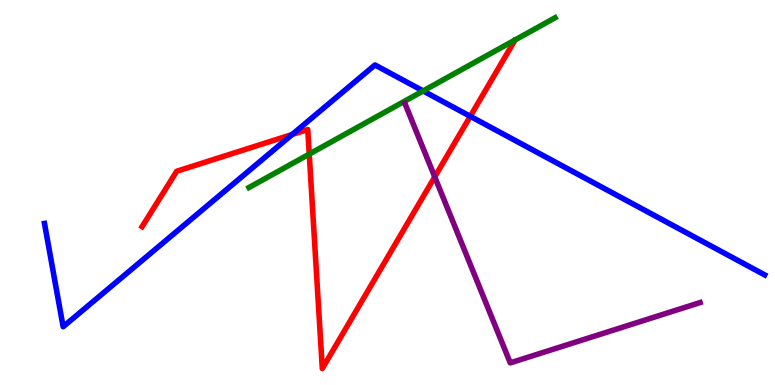[{'lines': ['blue', 'red'], 'intersections': [{'x': 3.77, 'y': 6.51}, {'x': 6.07, 'y': 6.98}]}, {'lines': ['green', 'red'], 'intersections': [{'x': 3.99, 'y': 6.0}]}, {'lines': ['purple', 'red'], 'intersections': [{'x': 5.61, 'y': 5.41}]}, {'lines': ['blue', 'green'], 'intersections': [{'x': 5.46, 'y': 7.64}]}, {'lines': ['blue', 'purple'], 'intersections': []}, {'lines': ['green', 'purple'], 'intersections': []}]